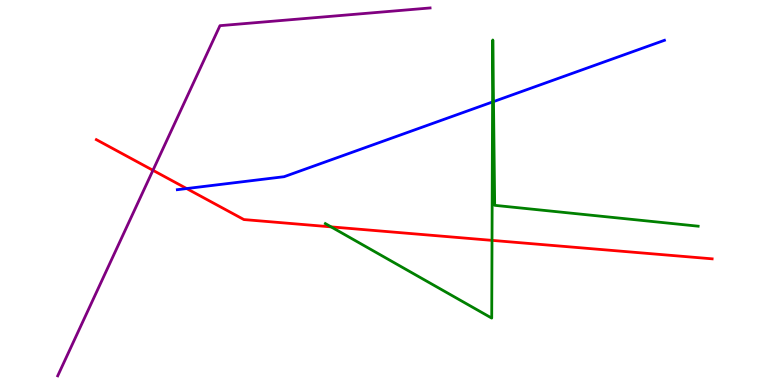[{'lines': ['blue', 'red'], 'intersections': [{'x': 2.41, 'y': 5.1}]}, {'lines': ['green', 'red'], 'intersections': [{'x': 4.27, 'y': 4.11}, {'x': 6.35, 'y': 3.76}]}, {'lines': ['purple', 'red'], 'intersections': [{'x': 1.97, 'y': 5.58}]}, {'lines': ['blue', 'green'], 'intersections': [{'x': 6.36, 'y': 7.35}, {'x': 6.37, 'y': 7.36}]}, {'lines': ['blue', 'purple'], 'intersections': []}, {'lines': ['green', 'purple'], 'intersections': []}]